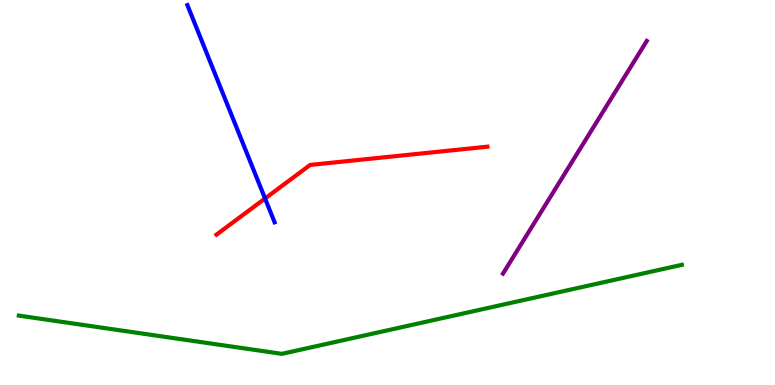[{'lines': ['blue', 'red'], 'intersections': [{'x': 3.42, 'y': 4.84}]}, {'lines': ['green', 'red'], 'intersections': []}, {'lines': ['purple', 'red'], 'intersections': []}, {'lines': ['blue', 'green'], 'intersections': []}, {'lines': ['blue', 'purple'], 'intersections': []}, {'lines': ['green', 'purple'], 'intersections': []}]